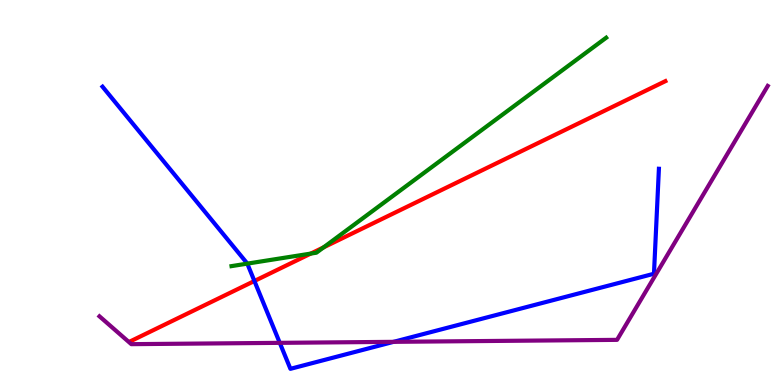[{'lines': ['blue', 'red'], 'intersections': [{'x': 3.28, 'y': 2.7}]}, {'lines': ['green', 'red'], 'intersections': [{'x': 4.01, 'y': 3.41}, {'x': 4.18, 'y': 3.58}]}, {'lines': ['purple', 'red'], 'intersections': []}, {'lines': ['blue', 'green'], 'intersections': [{'x': 3.19, 'y': 3.15}]}, {'lines': ['blue', 'purple'], 'intersections': [{'x': 3.61, 'y': 1.09}, {'x': 5.08, 'y': 1.12}]}, {'lines': ['green', 'purple'], 'intersections': []}]